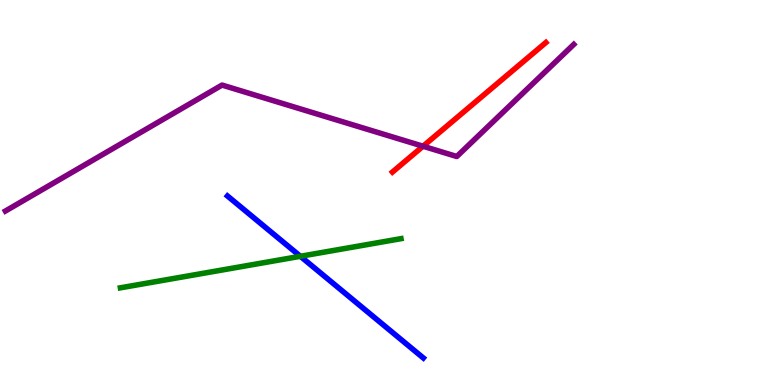[{'lines': ['blue', 'red'], 'intersections': []}, {'lines': ['green', 'red'], 'intersections': []}, {'lines': ['purple', 'red'], 'intersections': [{'x': 5.46, 'y': 6.2}]}, {'lines': ['blue', 'green'], 'intersections': [{'x': 3.88, 'y': 3.34}]}, {'lines': ['blue', 'purple'], 'intersections': []}, {'lines': ['green', 'purple'], 'intersections': []}]